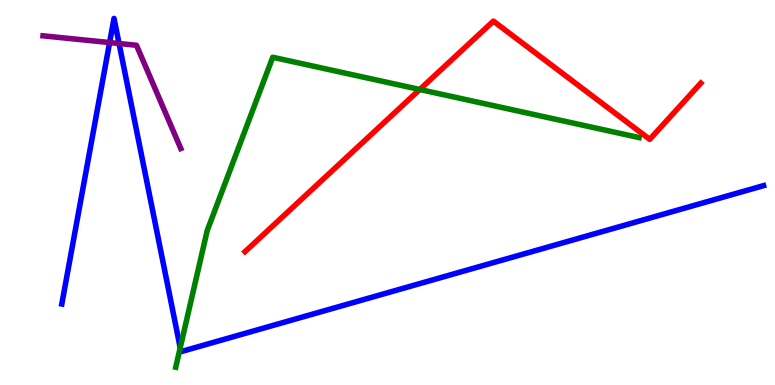[{'lines': ['blue', 'red'], 'intersections': []}, {'lines': ['green', 'red'], 'intersections': [{'x': 5.42, 'y': 7.68}]}, {'lines': ['purple', 'red'], 'intersections': []}, {'lines': ['blue', 'green'], 'intersections': [{'x': 2.33, 'y': 0.968}]}, {'lines': ['blue', 'purple'], 'intersections': [{'x': 1.41, 'y': 8.89}, {'x': 1.54, 'y': 8.87}]}, {'lines': ['green', 'purple'], 'intersections': []}]